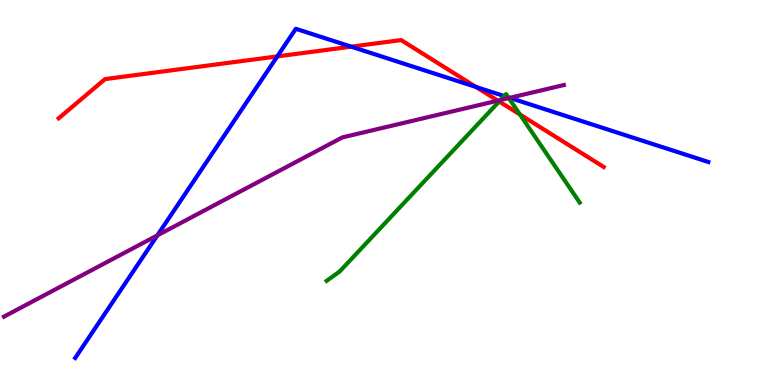[{'lines': ['blue', 'red'], 'intersections': [{'x': 3.58, 'y': 8.54}, {'x': 4.53, 'y': 8.79}, {'x': 6.14, 'y': 7.74}]}, {'lines': ['green', 'red'], 'intersections': [{'x': 6.44, 'y': 7.36}, {'x': 6.71, 'y': 7.03}]}, {'lines': ['purple', 'red'], 'intersections': [{'x': 6.42, 'y': 7.39}]}, {'lines': ['blue', 'green'], 'intersections': [{'x': 6.51, 'y': 7.5}, {'x': 6.56, 'y': 7.47}]}, {'lines': ['blue', 'purple'], 'intersections': [{'x': 2.03, 'y': 3.89}, {'x': 6.58, 'y': 7.46}]}, {'lines': ['green', 'purple'], 'intersections': [{'x': 6.46, 'y': 7.4}, {'x': 6.56, 'y': 7.45}]}]